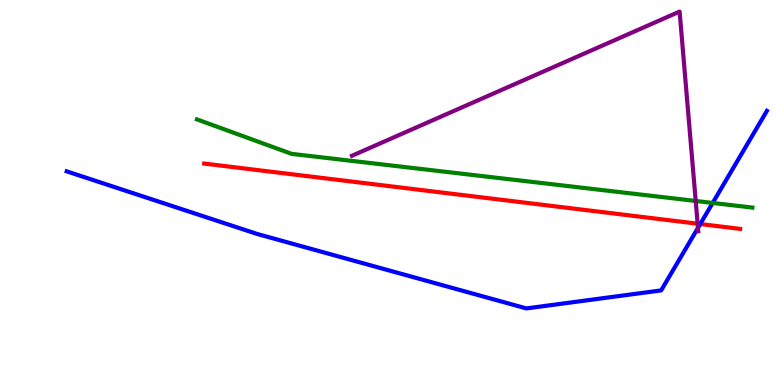[{'lines': ['blue', 'red'], 'intersections': [{'x': 9.04, 'y': 4.18}]}, {'lines': ['green', 'red'], 'intersections': []}, {'lines': ['purple', 'red'], 'intersections': [{'x': 9.0, 'y': 4.19}]}, {'lines': ['blue', 'green'], 'intersections': [{'x': 9.2, 'y': 4.73}]}, {'lines': ['blue', 'purple'], 'intersections': [{'x': 9.01, 'y': 4.08}]}, {'lines': ['green', 'purple'], 'intersections': [{'x': 8.98, 'y': 4.78}]}]